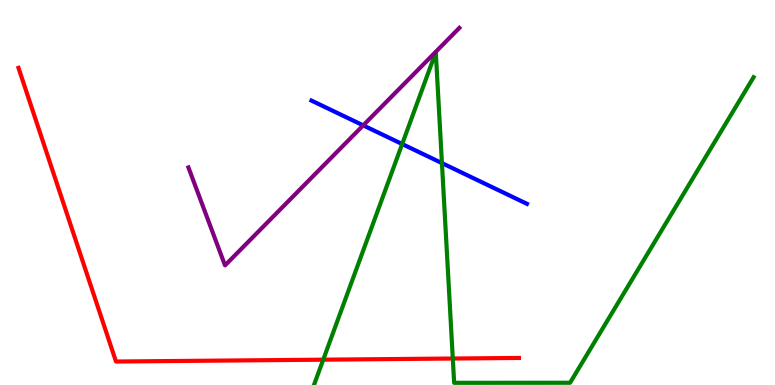[{'lines': ['blue', 'red'], 'intersections': []}, {'lines': ['green', 'red'], 'intersections': [{'x': 4.17, 'y': 0.658}, {'x': 5.84, 'y': 0.688}]}, {'lines': ['purple', 'red'], 'intersections': []}, {'lines': ['blue', 'green'], 'intersections': [{'x': 5.19, 'y': 6.26}, {'x': 5.7, 'y': 5.76}]}, {'lines': ['blue', 'purple'], 'intersections': [{'x': 4.69, 'y': 6.74}]}, {'lines': ['green', 'purple'], 'intersections': []}]